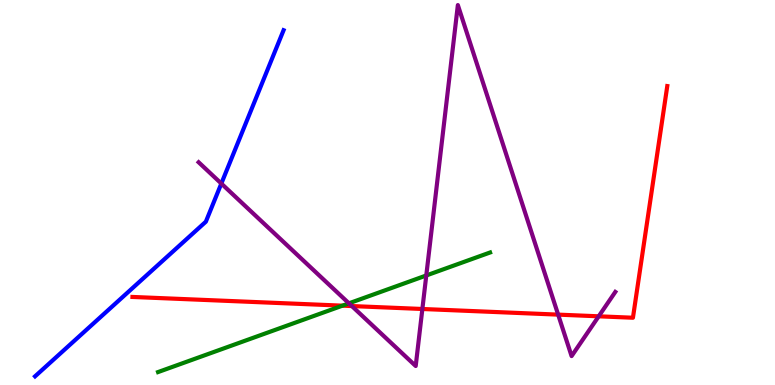[{'lines': ['blue', 'red'], 'intersections': []}, {'lines': ['green', 'red'], 'intersections': [{'x': 4.42, 'y': 2.06}]}, {'lines': ['purple', 'red'], 'intersections': [{'x': 4.54, 'y': 2.05}, {'x': 5.45, 'y': 1.97}, {'x': 7.2, 'y': 1.83}, {'x': 7.73, 'y': 1.78}]}, {'lines': ['blue', 'green'], 'intersections': []}, {'lines': ['blue', 'purple'], 'intersections': [{'x': 2.86, 'y': 5.23}]}, {'lines': ['green', 'purple'], 'intersections': [{'x': 4.5, 'y': 2.12}, {'x': 5.5, 'y': 2.84}]}]